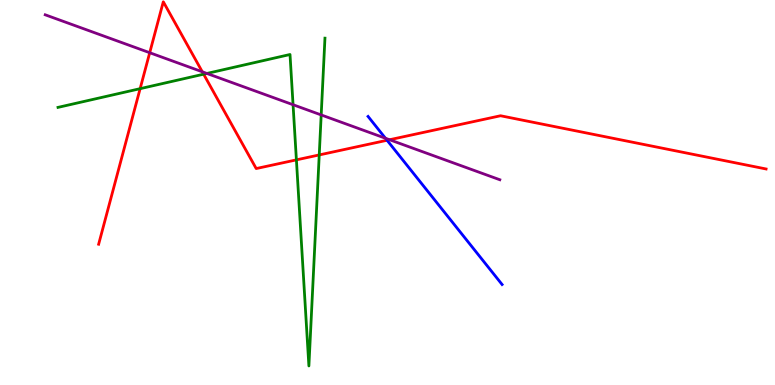[{'lines': ['blue', 'red'], 'intersections': [{'x': 4.99, 'y': 6.36}]}, {'lines': ['green', 'red'], 'intersections': [{'x': 1.81, 'y': 7.7}, {'x': 2.63, 'y': 8.07}, {'x': 3.82, 'y': 5.85}, {'x': 4.12, 'y': 5.98}]}, {'lines': ['purple', 'red'], 'intersections': [{'x': 1.93, 'y': 8.63}, {'x': 2.61, 'y': 8.14}, {'x': 5.03, 'y': 6.37}]}, {'lines': ['blue', 'green'], 'intersections': []}, {'lines': ['blue', 'purple'], 'intersections': [{'x': 4.97, 'y': 6.41}]}, {'lines': ['green', 'purple'], 'intersections': [{'x': 2.67, 'y': 8.09}, {'x': 3.78, 'y': 7.28}, {'x': 4.14, 'y': 7.01}]}]